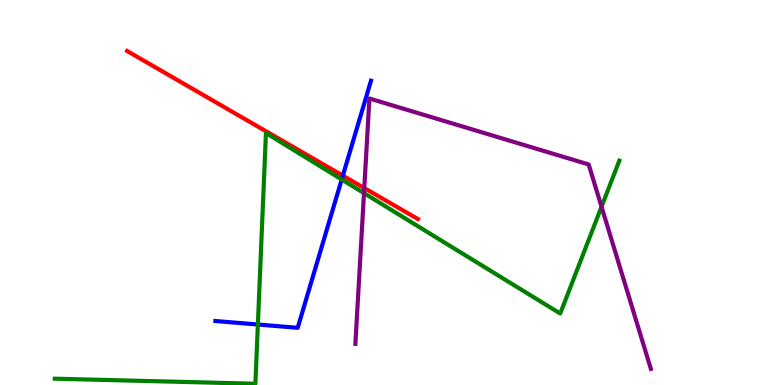[{'lines': ['blue', 'red'], 'intersections': [{'x': 4.42, 'y': 5.44}]}, {'lines': ['green', 'red'], 'intersections': []}, {'lines': ['purple', 'red'], 'intersections': [{'x': 4.7, 'y': 5.12}]}, {'lines': ['blue', 'green'], 'intersections': [{'x': 3.33, 'y': 1.57}, {'x': 4.41, 'y': 5.34}]}, {'lines': ['blue', 'purple'], 'intersections': []}, {'lines': ['green', 'purple'], 'intersections': [{'x': 4.7, 'y': 4.98}, {'x': 7.76, 'y': 4.63}]}]